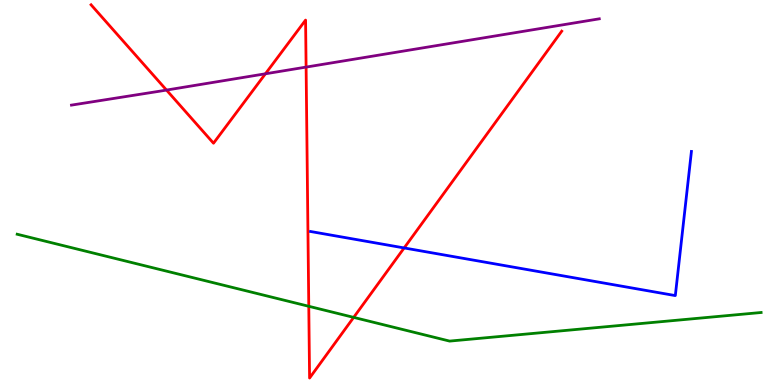[{'lines': ['blue', 'red'], 'intersections': [{'x': 5.21, 'y': 3.56}]}, {'lines': ['green', 'red'], 'intersections': [{'x': 3.98, 'y': 2.04}, {'x': 4.56, 'y': 1.76}]}, {'lines': ['purple', 'red'], 'intersections': [{'x': 2.15, 'y': 7.66}, {'x': 3.42, 'y': 8.08}, {'x': 3.95, 'y': 8.26}]}, {'lines': ['blue', 'green'], 'intersections': []}, {'lines': ['blue', 'purple'], 'intersections': []}, {'lines': ['green', 'purple'], 'intersections': []}]